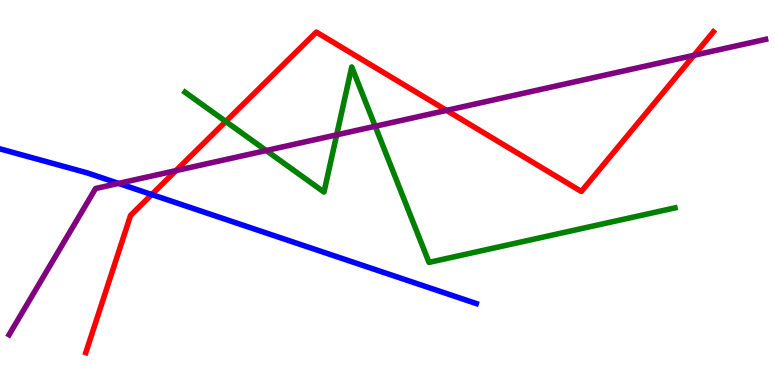[{'lines': ['blue', 'red'], 'intersections': [{'x': 1.96, 'y': 4.95}]}, {'lines': ['green', 'red'], 'intersections': [{'x': 2.91, 'y': 6.84}]}, {'lines': ['purple', 'red'], 'intersections': [{'x': 2.27, 'y': 5.57}, {'x': 5.76, 'y': 7.13}, {'x': 8.95, 'y': 8.56}]}, {'lines': ['blue', 'green'], 'intersections': []}, {'lines': ['blue', 'purple'], 'intersections': [{'x': 1.53, 'y': 5.24}]}, {'lines': ['green', 'purple'], 'intersections': [{'x': 3.43, 'y': 6.09}, {'x': 4.34, 'y': 6.5}, {'x': 4.84, 'y': 6.72}]}]